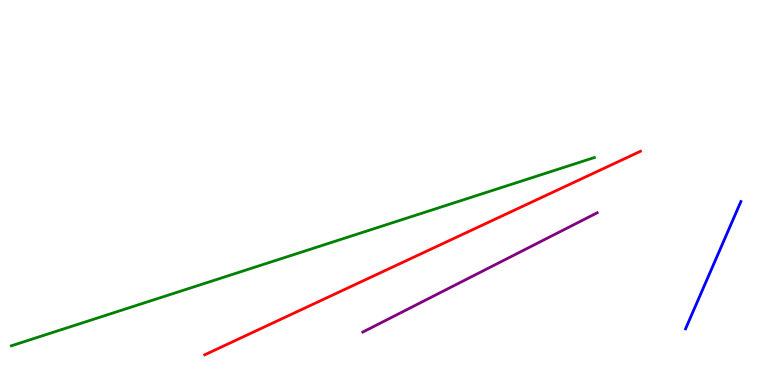[{'lines': ['blue', 'red'], 'intersections': []}, {'lines': ['green', 'red'], 'intersections': []}, {'lines': ['purple', 'red'], 'intersections': []}, {'lines': ['blue', 'green'], 'intersections': []}, {'lines': ['blue', 'purple'], 'intersections': []}, {'lines': ['green', 'purple'], 'intersections': []}]